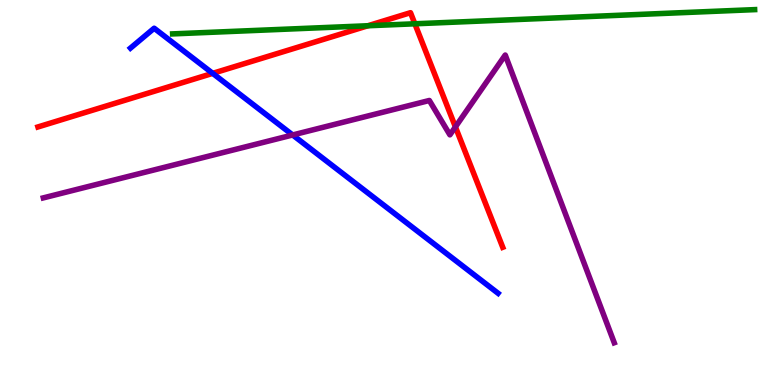[{'lines': ['blue', 'red'], 'intersections': [{'x': 2.74, 'y': 8.09}]}, {'lines': ['green', 'red'], 'intersections': [{'x': 4.75, 'y': 9.33}, {'x': 5.35, 'y': 9.38}]}, {'lines': ['purple', 'red'], 'intersections': [{'x': 5.88, 'y': 6.7}]}, {'lines': ['blue', 'green'], 'intersections': []}, {'lines': ['blue', 'purple'], 'intersections': [{'x': 3.78, 'y': 6.49}]}, {'lines': ['green', 'purple'], 'intersections': []}]